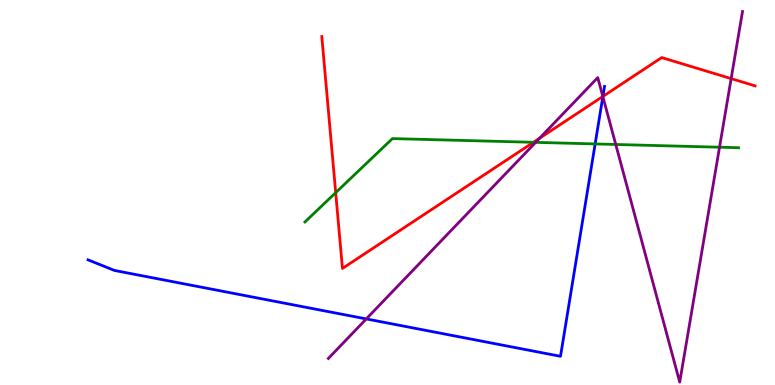[{'lines': ['blue', 'red'], 'intersections': [{'x': 7.78, 'y': 7.5}]}, {'lines': ['green', 'red'], 'intersections': [{'x': 4.33, 'y': 5.0}, {'x': 6.88, 'y': 6.3}]}, {'lines': ['purple', 'red'], 'intersections': [{'x': 6.96, 'y': 6.41}, {'x': 7.78, 'y': 7.49}, {'x': 9.43, 'y': 7.96}]}, {'lines': ['blue', 'green'], 'intersections': [{'x': 7.68, 'y': 6.26}]}, {'lines': ['blue', 'purple'], 'intersections': [{'x': 4.73, 'y': 1.72}, {'x': 7.78, 'y': 7.49}]}, {'lines': ['green', 'purple'], 'intersections': [{'x': 6.91, 'y': 6.3}, {'x': 7.95, 'y': 6.25}, {'x': 9.28, 'y': 6.18}]}]